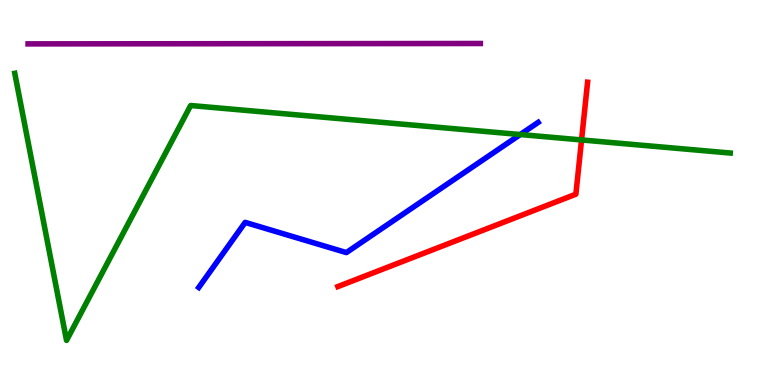[{'lines': ['blue', 'red'], 'intersections': []}, {'lines': ['green', 'red'], 'intersections': [{'x': 7.5, 'y': 6.37}]}, {'lines': ['purple', 'red'], 'intersections': []}, {'lines': ['blue', 'green'], 'intersections': [{'x': 6.71, 'y': 6.51}]}, {'lines': ['blue', 'purple'], 'intersections': []}, {'lines': ['green', 'purple'], 'intersections': []}]